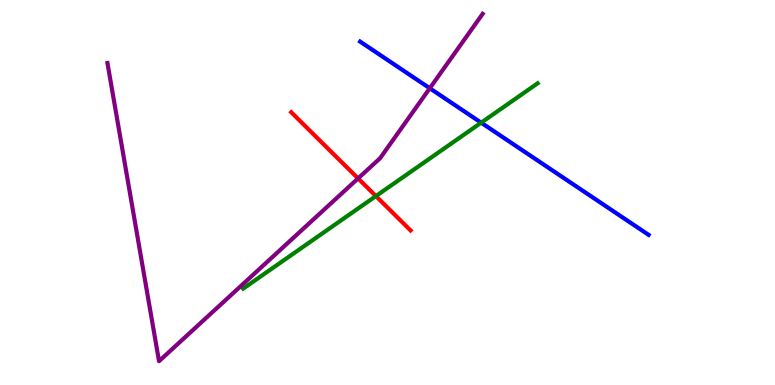[{'lines': ['blue', 'red'], 'intersections': []}, {'lines': ['green', 'red'], 'intersections': [{'x': 4.85, 'y': 4.91}]}, {'lines': ['purple', 'red'], 'intersections': [{'x': 4.62, 'y': 5.37}]}, {'lines': ['blue', 'green'], 'intersections': [{'x': 6.21, 'y': 6.81}]}, {'lines': ['blue', 'purple'], 'intersections': [{'x': 5.55, 'y': 7.71}]}, {'lines': ['green', 'purple'], 'intersections': []}]